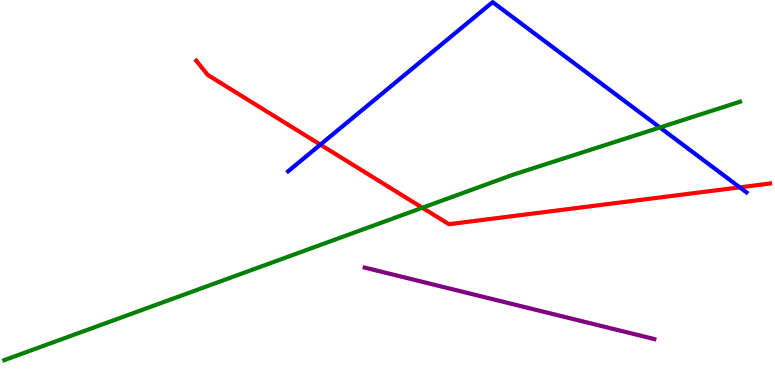[{'lines': ['blue', 'red'], 'intersections': [{'x': 4.13, 'y': 6.24}, {'x': 9.55, 'y': 5.13}]}, {'lines': ['green', 'red'], 'intersections': [{'x': 5.45, 'y': 4.6}]}, {'lines': ['purple', 'red'], 'intersections': []}, {'lines': ['blue', 'green'], 'intersections': [{'x': 8.51, 'y': 6.69}]}, {'lines': ['blue', 'purple'], 'intersections': []}, {'lines': ['green', 'purple'], 'intersections': []}]